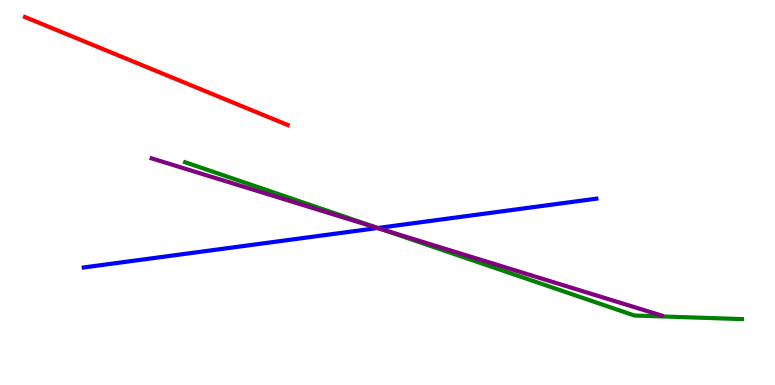[{'lines': ['blue', 'red'], 'intersections': []}, {'lines': ['green', 'red'], 'intersections': []}, {'lines': ['purple', 'red'], 'intersections': []}, {'lines': ['blue', 'green'], 'intersections': [{'x': 4.88, 'y': 4.08}]}, {'lines': ['blue', 'purple'], 'intersections': [{'x': 4.87, 'y': 4.08}]}, {'lines': ['green', 'purple'], 'intersections': [{'x': 4.91, 'y': 4.05}]}]